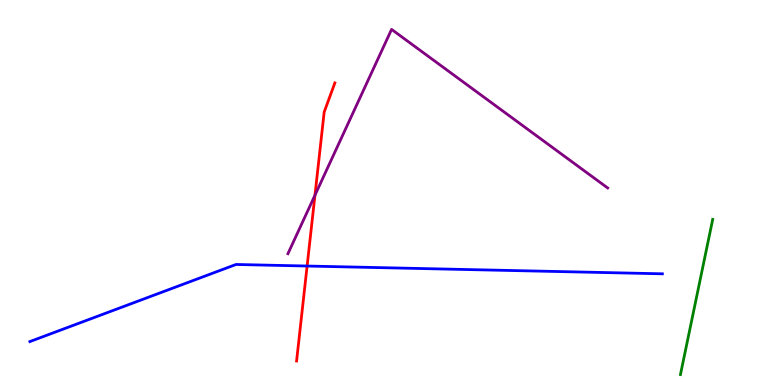[{'lines': ['blue', 'red'], 'intersections': [{'x': 3.96, 'y': 3.09}]}, {'lines': ['green', 'red'], 'intersections': []}, {'lines': ['purple', 'red'], 'intersections': [{'x': 4.06, 'y': 4.93}]}, {'lines': ['blue', 'green'], 'intersections': []}, {'lines': ['blue', 'purple'], 'intersections': []}, {'lines': ['green', 'purple'], 'intersections': []}]